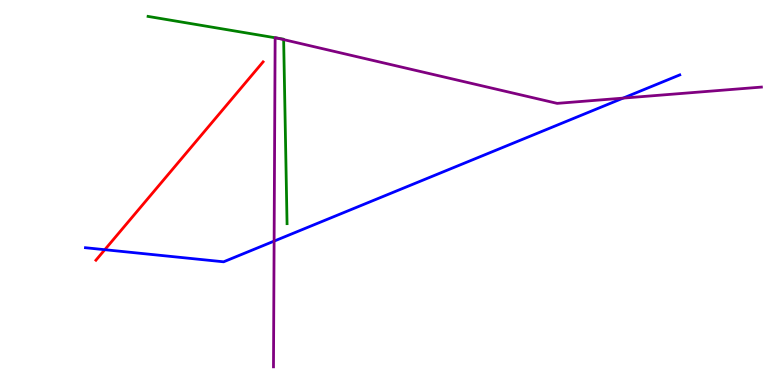[{'lines': ['blue', 'red'], 'intersections': [{'x': 1.35, 'y': 3.51}]}, {'lines': ['green', 'red'], 'intersections': []}, {'lines': ['purple', 'red'], 'intersections': []}, {'lines': ['blue', 'green'], 'intersections': []}, {'lines': ['blue', 'purple'], 'intersections': [{'x': 3.54, 'y': 3.74}, {'x': 8.04, 'y': 7.45}]}, {'lines': ['green', 'purple'], 'intersections': [{'x': 3.55, 'y': 9.02}, {'x': 3.58, 'y': 9.01}, {'x': 3.66, 'y': 8.97}]}]